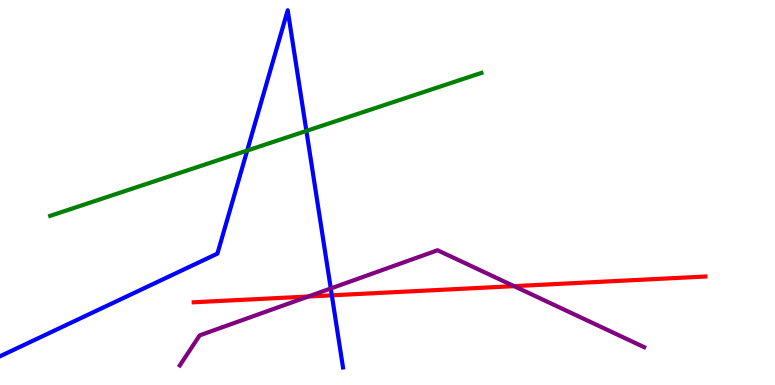[{'lines': ['blue', 'red'], 'intersections': [{'x': 4.28, 'y': 2.33}]}, {'lines': ['green', 'red'], 'intersections': []}, {'lines': ['purple', 'red'], 'intersections': [{'x': 3.98, 'y': 2.3}, {'x': 6.63, 'y': 2.57}]}, {'lines': ['blue', 'green'], 'intersections': [{'x': 3.19, 'y': 6.09}, {'x': 3.95, 'y': 6.6}]}, {'lines': ['blue', 'purple'], 'intersections': [{'x': 4.27, 'y': 2.51}]}, {'lines': ['green', 'purple'], 'intersections': []}]